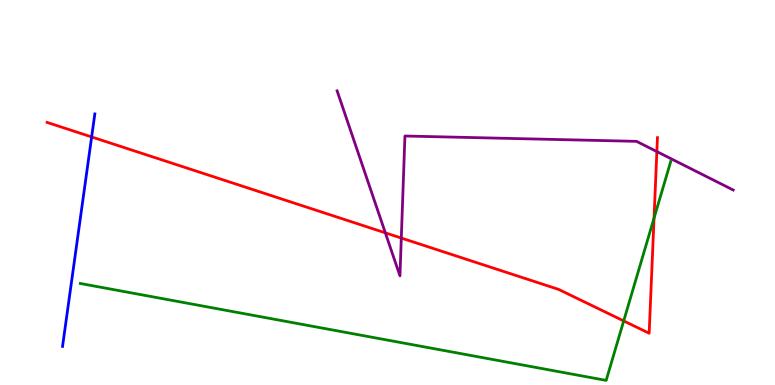[{'lines': ['blue', 'red'], 'intersections': [{'x': 1.18, 'y': 6.44}]}, {'lines': ['green', 'red'], 'intersections': [{'x': 8.05, 'y': 1.66}, {'x': 8.44, 'y': 4.34}]}, {'lines': ['purple', 'red'], 'intersections': [{'x': 4.97, 'y': 3.95}, {'x': 5.18, 'y': 3.82}, {'x': 8.48, 'y': 6.06}]}, {'lines': ['blue', 'green'], 'intersections': []}, {'lines': ['blue', 'purple'], 'intersections': []}, {'lines': ['green', 'purple'], 'intersections': []}]